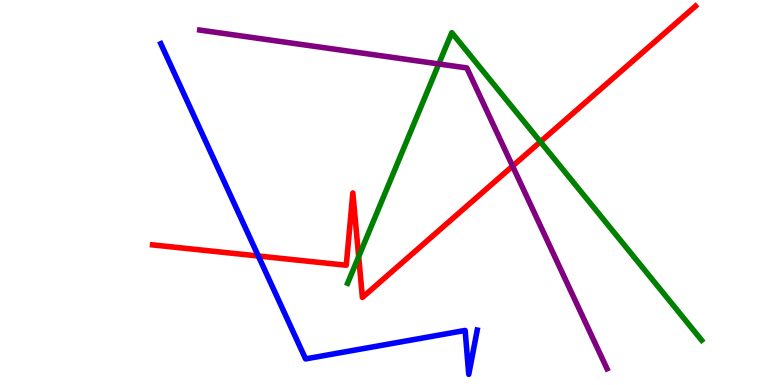[{'lines': ['blue', 'red'], 'intersections': [{'x': 3.33, 'y': 3.35}]}, {'lines': ['green', 'red'], 'intersections': [{'x': 4.63, 'y': 3.33}, {'x': 6.97, 'y': 6.32}]}, {'lines': ['purple', 'red'], 'intersections': [{'x': 6.61, 'y': 5.69}]}, {'lines': ['blue', 'green'], 'intersections': []}, {'lines': ['blue', 'purple'], 'intersections': []}, {'lines': ['green', 'purple'], 'intersections': [{'x': 5.66, 'y': 8.34}]}]